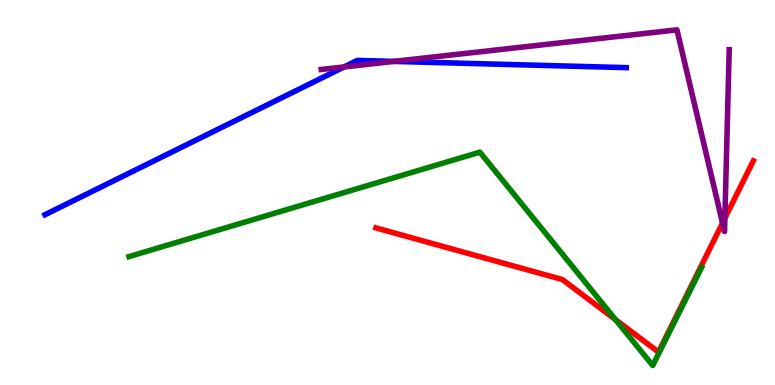[{'lines': ['blue', 'red'], 'intersections': []}, {'lines': ['green', 'red'], 'intersections': [{'x': 7.94, 'y': 1.7}]}, {'lines': ['purple', 'red'], 'intersections': [{'x': 9.32, 'y': 4.21}, {'x': 9.35, 'y': 4.33}]}, {'lines': ['blue', 'green'], 'intersections': []}, {'lines': ['blue', 'purple'], 'intersections': [{'x': 4.44, 'y': 8.26}, {'x': 5.08, 'y': 8.41}]}, {'lines': ['green', 'purple'], 'intersections': []}]